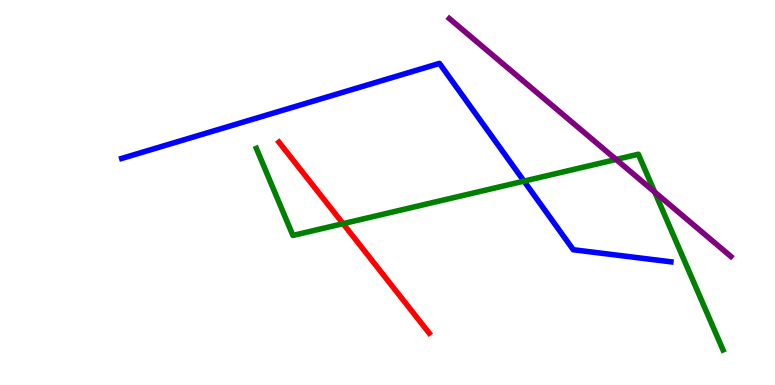[{'lines': ['blue', 'red'], 'intersections': []}, {'lines': ['green', 'red'], 'intersections': [{'x': 4.43, 'y': 4.19}]}, {'lines': ['purple', 'red'], 'intersections': []}, {'lines': ['blue', 'green'], 'intersections': [{'x': 6.76, 'y': 5.3}]}, {'lines': ['blue', 'purple'], 'intersections': []}, {'lines': ['green', 'purple'], 'intersections': [{'x': 7.95, 'y': 5.86}, {'x': 8.45, 'y': 5.01}]}]